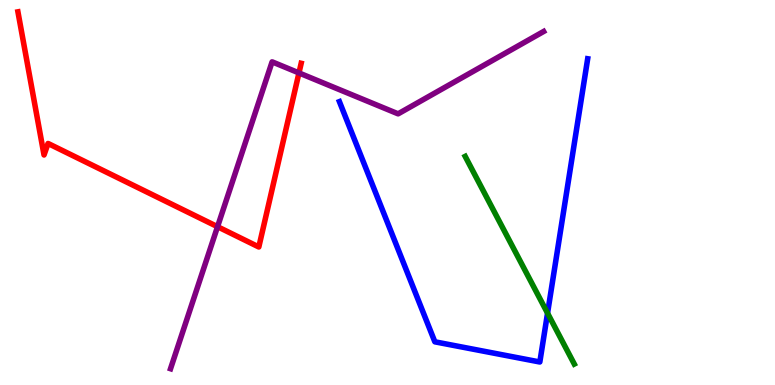[{'lines': ['blue', 'red'], 'intersections': []}, {'lines': ['green', 'red'], 'intersections': []}, {'lines': ['purple', 'red'], 'intersections': [{'x': 2.81, 'y': 4.11}, {'x': 3.86, 'y': 8.11}]}, {'lines': ['blue', 'green'], 'intersections': [{'x': 7.07, 'y': 1.87}]}, {'lines': ['blue', 'purple'], 'intersections': []}, {'lines': ['green', 'purple'], 'intersections': []}]